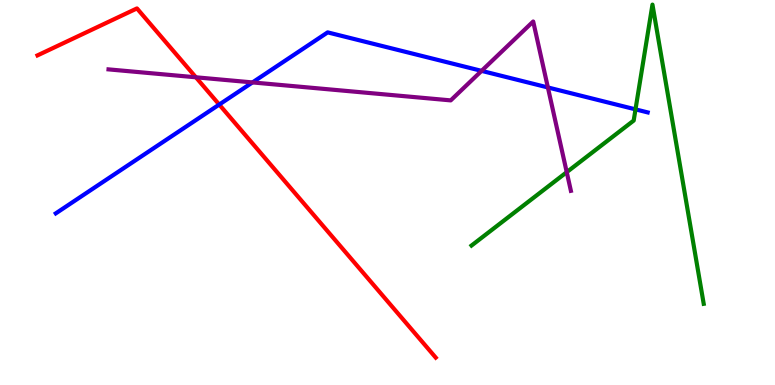[{'lines': ['blue', 'red'], 'intersections': [{'x': 2.83, 'y': 7.28}]}, {'lines': ['green', 'red'], 'intersections': []}, {'lines': ['purple', 'red'], 'intersections': [{'x': 2.53, 'y': 7.99}]}, {'lines': ['blue', 'green'], 'intersections': [{'x': 8.2, 'y': 7.16}]}, {'lines': ['blue', 'purple'], 'intersections': [{'x': 3.26, 'y': 7.86}, {'x': 6.21, 'y': 8.16}, {'x': 7.07, 'y': 7.73}]}, {'lines': ['green', 'purple'], 'intersections': [{'x': 7.31, 'y': 5.53}]}]